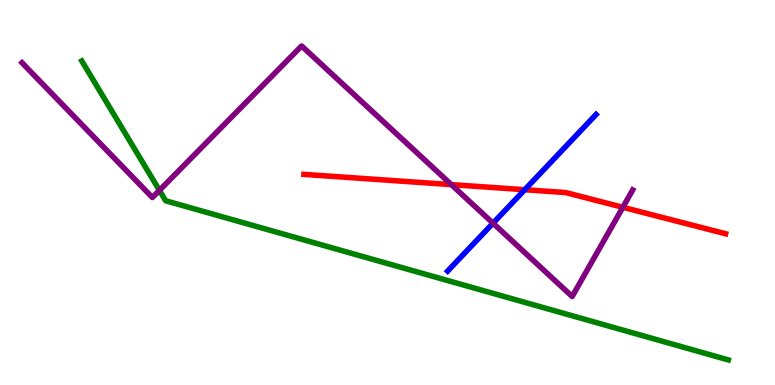[{'lines': ['blue', 'red'], 'intersections': [{'x': 6.77, 'y': 5.07}]}, {'lines': ['green', 'red'], 'intersections': []}, {'lines': ['purple', 'red'], 'intersections': [{'x': 5.82, 'y': 5.2}, {'x': 8.04, 'y': 4.62}]}, {'lines': ['blue', 'green'], 'intersections': []}, {'lines': ['blue', 'purple'], 'intersections': [{'x': 6.36, 'y': 4.2}]}, {'lines': ['green', 'purple'], 'intersections': [{'x': 2.06, 'y': 5.06}]}]